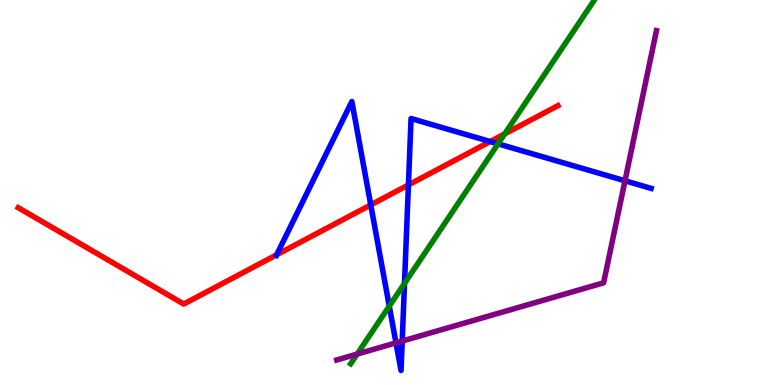[{'lines': ['blue', 'red'], 'intersections': [{'x': 3.57, 'y': 3.38}, {'x': 4.78, 'y': 4.68}, {'x': 5.27, 'y': 5.2}, {'x': 6.33, 'y': 6.32}]}, {'lines': ['green', 'red'], 'intersections': [{'x': 6.51, 'y': 6.52}]}, {'lines': ['purple', 'red'], 'intersections': []}, {'lines': ['blue', 'green'], 'intersections': [{'x': 5.02, 'y': 2.05}, {'x': 5.22, 'y': 2.64}, {'x': 6.43, 'y': 6.26}]}, {'lines': ['blue', 'purple'], 'intersections': [{'x': 5.11, 'y': 1.09}, {'x': 5.19, 'y': 1.14}, {'x': 8.06, 'y': 5.3}]}, {'lines': ['green', 'purple'], 'intersections': [{'x': 4.61, 'y': 0.803}]}]